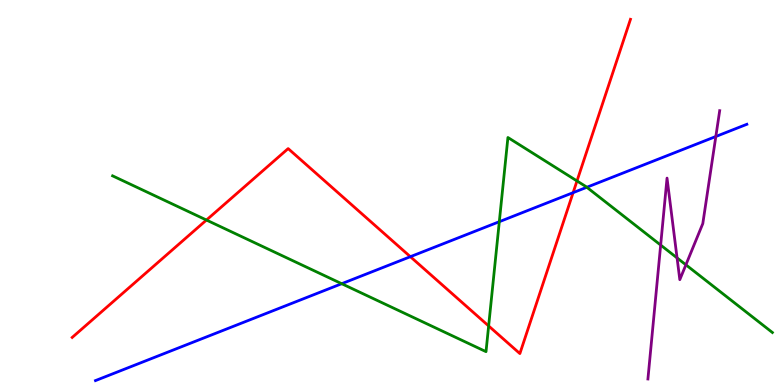[{'lines': ['blue', 'red'], 'intersections': [{'x': 5.29, 'y': 3.33}, {'x': 7.4, 'y': 5.0}]}, {'lines': ['green', 'red'], 'intersections': [{'x': 2.66, 'y': 4.28}, {'x': 6.31, 'y': 1.53}, {'x': 7.45, 'y': 5.3}]}, {'lines': ['purple', 'red'], 'intersections': []}, {'lines': ['blue', 'green'], 'intersections': [{'x': 4.41, 'y': 2.63}, {'x': 6.44, 'y': 4.24}, {'x': 7.57, 'y': 5.14}]}, {'lines': ['blue', 'purple'], 'intersections': [{'x': 9.24, 'y': 6.45}]}, {'lines': ['green', 'purple'], 'intersections': [{'x': 8.52, 'y': 3.63}, {'x': 8.74, 'y': 3.3}, {'x': 8.85, 'y': 3.12}]}]